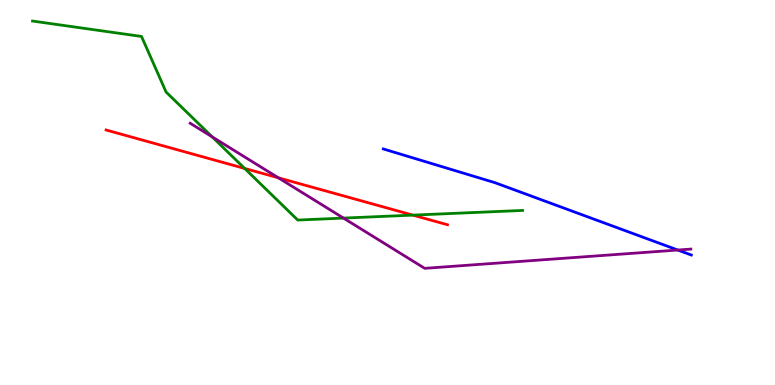[{'lines': ['blue', 'red'], 'intersections': []}, {'lines': ['green', 'red'], 'intersections': [{'x': 3.16, 'y': 5.62}, {'x': 5.33, 'y': 4.41}]}, {'lines': ['purple', 'red'], 'intersections': [{'x': 3.59, 'y': 5.38}]}, {'lines': ['blue', 'green'], 'intersections': []}, {'lines': ['blue', 'purple'], 'intersections': [{'x': 8.75, 'y': 3.51}]}, {'lines': ['green', 'purple'], 'intersections': [{'x': 2.74, 'y': 6.45}, {'x': 4.43, 'y': 4.34}]}]